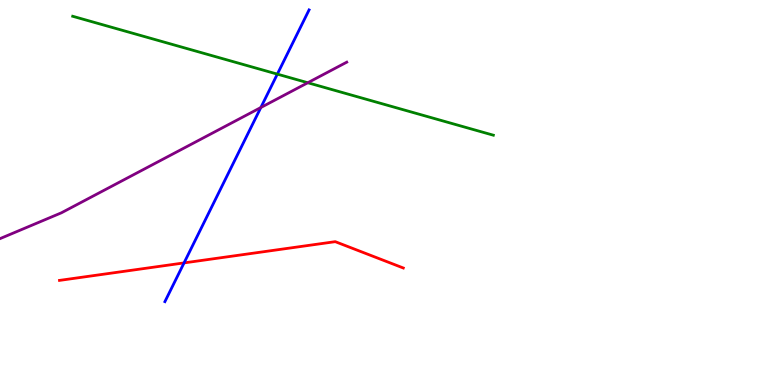[{'lines': ['blue', 'red'], 'intersections': [{'x': 2.37, 'y': 3.17}]}, {'lines': ['green', 'red'], 'intersections': []}, {'lines': ['purple', 'red'], 'intersections': []}, {'lines': ['blue', 'green'], 'intersections': [{'x': 3.58, 'y': 8.07}]}, {'lines': ['blue', 'purple'], 'intersections': [{'x': 3.37, 'y': 7.21}]}, {'lines': ['green', 'purple'], 'intersections': [{'x': 3.97, 'y': 7.85}]}]